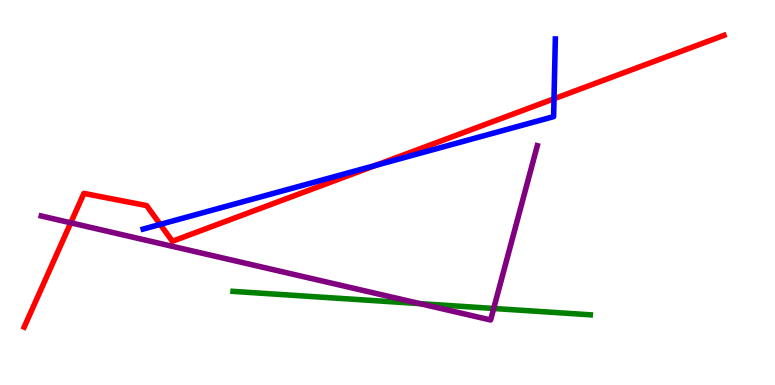[{'lines': ['blue', 'red'], 'intersections': [{'x': 2.07, 'y': 4.17}, {'x': 4.84, 'y': 5.7}, {'x': 7.15, 'y': 7.43}]}, {'lines': ['green', 'red'], 'intersections': []}, {'lines': ['purple', 'red'], 'intersections': [{'x': 0.913, 'y': 4.21}]}, {'lines': ['blue', 'green'], 'intersections': []}, {'lines': ['blue', 'purple'], 'intersections': []}, {'lines': ['green', 'purple'], 'intersections': [{'x': 5.42, 'y': 2.11}, {'x': 6.37, 'y': 1.99}]}]